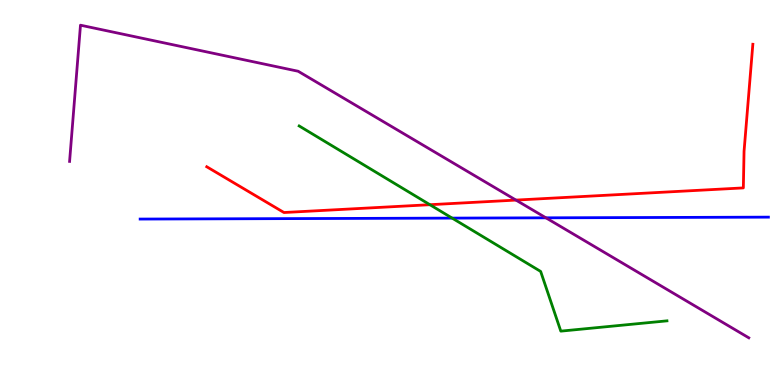[{'lines': ['blue', 'red'], 'intersections': []}, {'lines': ['green', 'red'], 'intersections': [{'x': 5.55, 'y': 4.68}]}, {'lines': ['purple', 'red'], 'intersections': [{'x': 6.66, 'y': 4.8}]}, {'lines': ['blue', 'green'], 'intersections': [{'x': 5.83, 'y': 4.33}]}, {'lines': ['blue', 'purple'], 'intersections': [{'x': 7.04, 'y': 4.34}]}, {'lines': ['green', 'purple'], 'intersections': []}]